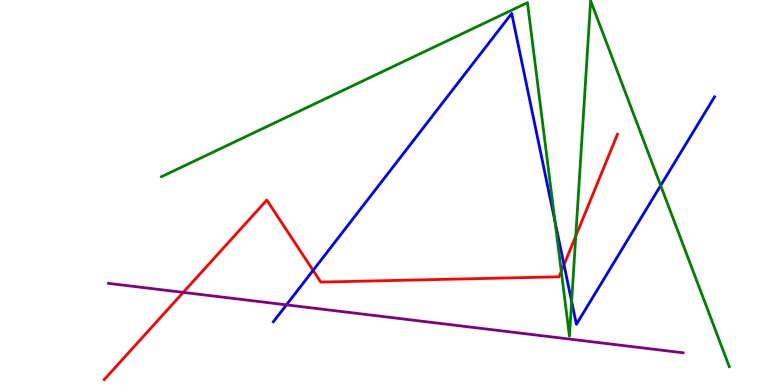[{'lines': ['blue', 'red'], 'intersections': [{'x': 4.04, 'y': 2.98}, {'x': 7.28, 'y': 3.12}]}, {'lines': ['green', 'red'], 'intersections': [{'x': 7.24, 'y': 2.95}, {'x': 7.43, 'y': 3.87}]}, {'lines': ['purple', 'red'], 'intersections': [{'x': 2.36, 'y': 2.41}]}, {'lines': ['blue', 'green'], 'intersections': [{'x': 7.16, 'y': 4.25}, {'x': 7.38, 'y': 2.17}, {'x': 8.52, 'y': 5.18}]}, {'lines': ['blue', 'purple'], 'intersections': [{'x': 3.7, 'y': 2.08}]}, {'lines': ['green', 'purple'], 'intersections': []}]